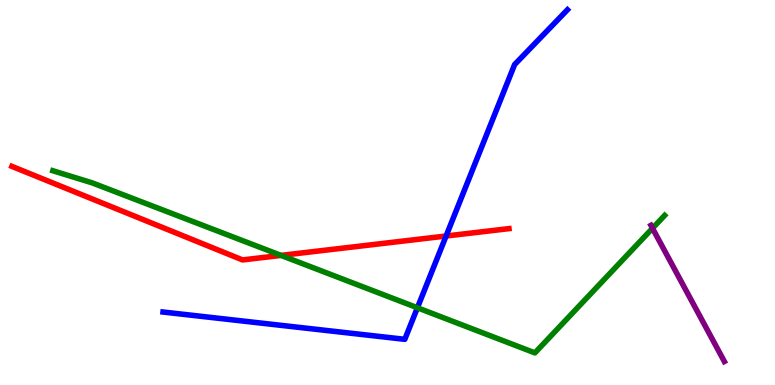[{'lines': ['blue', 'red'], 'intersections': [{'x': 5.76, 'y': 3.87}]}, {'lines': ['green', 'red'], 'intersections': [{'x': 3.63, 'y': 3.37}]}, {'lines': ['purple', 'red'], 'intersections': []}, {'lines': ['blue', 'green'], 'intersections': [{'x': 5.39, 'y': 2.01}]}, {'lines': ['blue', 'purple'], 'intersections': []}, {'lines': ['green', 'purple'], 'intersections': [{'x': 8.42, 'y': 4.07}]}]